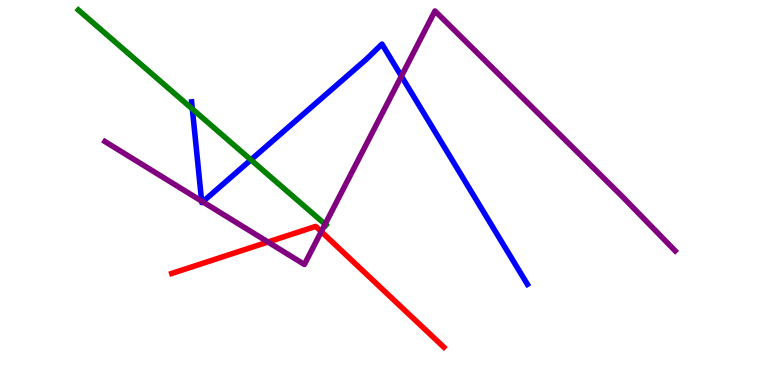[{'lines': ['blue', 'red'], 'intersections': []}, {'lines': ['green', 'red'], 'intersections': []}, {'lines': ['purple', 'red'], 'intersections': [{'x': 3.46, 'y': 3.71}, {'x': 4.15, 'y': 3.98}]}, {'lines': ['blue', 'green'], 'intersections': [{'x': 2.48, 'y': 7.17}, {'x': 3.24, 'y': 5.85}]}, {'lines': ['blue', 'purple'], 'intersections': [{'x': 2.6, 'y': 4.78}, {'x': 2.62, 'y': 4.76}, {'x': 5.18, 'y': 8.02}]}, {'lines': ['green', 'purple'], 'intersections': [{'x': 4.19, 'y': 4.18}]}]